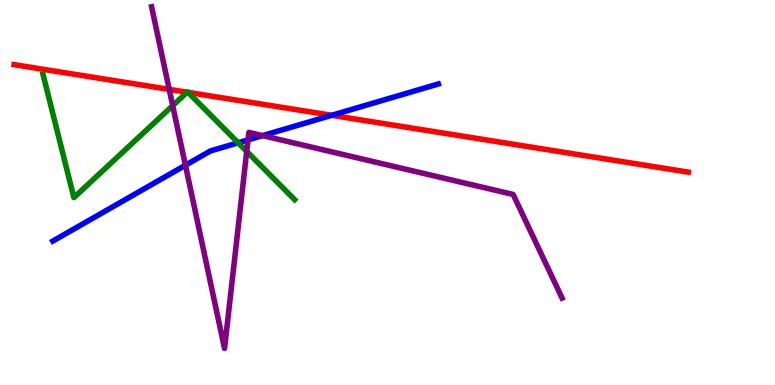[{'lines': ['blue', 'red'], 'intersections': [{'x': 4.28, 'y': 7.01}]}, {'lines': ['green', 'red'], 'intersections': [{'x': 2.41, 'y': 7.6}, {'x': 2.43, 'y': 7.6}]}, {'lines': ['purple', 'red'], 'intersections': [{'x': 2.18, 'y': 7.68}]}, {'lines': ['blue', 'green'], 'intersections': [{'x': 3.07, 'y': 6.29}]}, {'lines': ['blue', 'purple'], 'intersections': [{'x': 2.39, 'y': 5.71}, {'x': 3.2, 'y': 6.37}, {'x': 3.39, 'y': 6.48}]}, {'lines': ['green', 'purple'], 'intersections': [{'x': 2.23, 'y': 7.26}, {'x': 3.18, 'y': 6.07}]}]